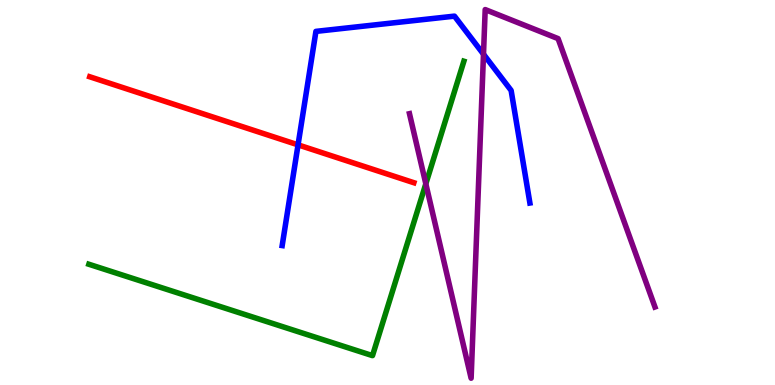[{'lines': ['blue', 'red'], 'intersections': [{'x': 3.85, 'y': 6.24}]}, {'lines': ['green', 'red'], 'intersections': []}, {'lines': ['purple', 'red'], 'intersections': []}, {'lines': ['blue', 'green'], 'intersections': []}, {'lines': ['blue', 'purple'], 'intersections': [{'x': 6.24, 'y': 8.59}]}, {'lines': ['green', 'purple'], 'intersections': [{'x': 5.49, 'y': 5.23}]}]